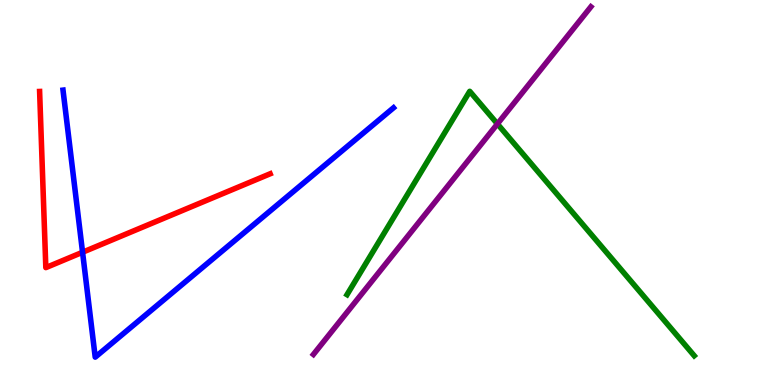[{'lines': ['blue', 'red'], 'intersections': [{'x': 1.07, 'y': 3.45}]}, {'lines': ['green', 'red'], 'intersections': []}, {'lines': ['purple', 'red'], 'intersections': []}, {'lines': ['blue', 'green'], 'intersections': []}, {'lines': ['blue', 'purple'], 'intersections': []}, {'lines': ['green', 'purple'], 'intersections': [{'x': 6.42, 'y': 6.78}]}]